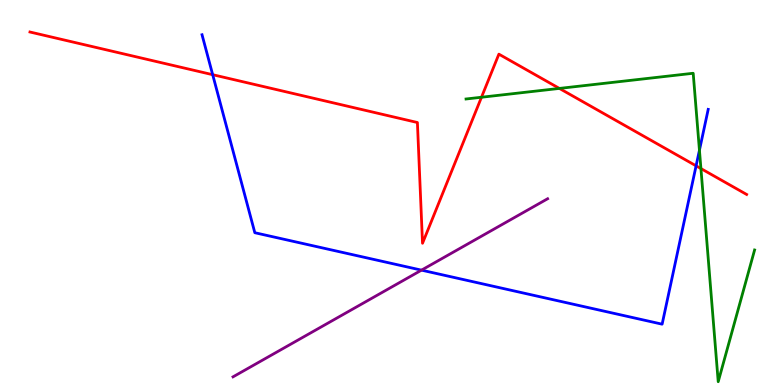[{'lines': ['blue', 'red'], 'intersections': [{'x': 2.74, 'y': 8.06}, {'x': 8.98, 'y': 5.69}]}, {'lines': ['green', 'red'], 'intersections': [{'x': 6.21, 'y': 7.47}, {'x': 7.22, 'y': 7.7}, {'x': 9.04, 'y': 5.62}]}, {'lines': ['purple', 'red'], 'intersections': []}, {'lines': ['blue', 'green'], 'intersections': [{'x': 9.03, 'y': 6.1}]}, {'lines': ['blue', 'purple'], 'intersections': [{'x': 5.44, 'y': 2.98}]}, {'lines': ['green', 'purple'], 'intersections': []}]